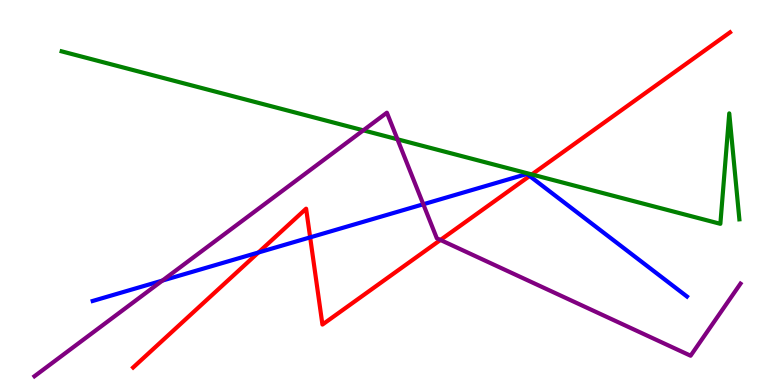[{'lines': ['blue', 'red'], 'intersections': [{'x': 3.33, 'y': 3.44}, {'x': 4.0, 'y': 3.83}, {'x': 6.83, 'y': 5.43}]}, {'lines': ['green', 'red'], 'intersections': [{'x': 6.86, 'y': 5.47}]}, {'lines': ['purple', 'red'], 'intersections': [{'x': 5.68, 'y': 3.77}]}, {'lines': ['blue', 'green'], 'intersections': []}, {'lines': ['blue', 'purple'], 'intersections': [{'x': 2.1, 'y': 2.71}, {'x': 5.46, 'y': 4.69}]}, {'lines': ['green', 'purple'], 'intersections': [{'x': 4.69, 'y': 6.61}, {'x': 5.13, 'y': 6.38}]}]